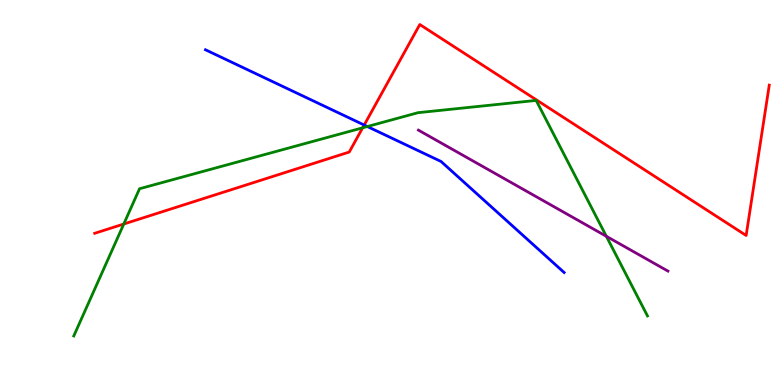[{'lines': ['blue', 'red'], 'intersections': [{'x': 4.7, 'y': 6.75}]}, {'lines': ['green', 'red'], 'intersections': [{'x': 1.6, 'y': 4.18}, {'x': 4.68, 'y': 6.68}]}, {'lines': ['purple', 'red'], 'intersections': []}, {'lines': ['blue', 'green'], 'intersections': [{'x': 4.74, 'y': 6.71}]}, {'lines': ['blue', 'purple'], 'intersections': []}, {'lines': ['green', 'purple'], 'intersections': [{'x': 7.82, 'y': 3.86}]}]